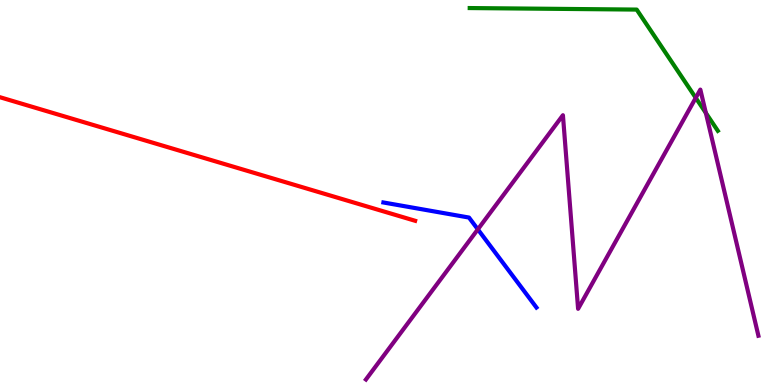[{'lines': ['blue', 'red'], 'intersections': []}, {'lines': ['green', 'red'], 'intersections': []}, {'lines': ['purple', 'red'], 'intersections': []}, {'lines': ['blue', 'green'], 'intersections': []}, {'lines': ['blue', 'purple'], 'intersections': [{'x': 6.17, 'y': 4.04}]}, {'lines': ['green', 'purple'], 'intersections': [{'x': 8.98, 'y': 7.46}, {'x': 9.11, 'y': 7.07}]}]